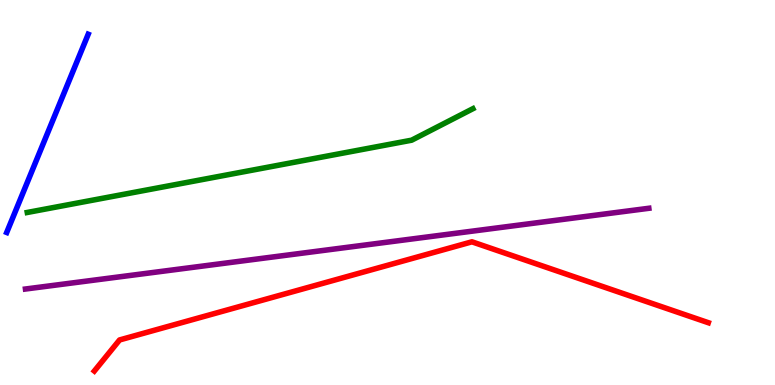[{'lines': ['blue', 'red'], 'intersections': []}, {'lines': ['green', 'red'], 'intersections': []}, {'lines': ['purple', 'red'], 'intersections': []}, {'lines': ['blue', 'green'], 'intersections': []}, {'lines': ['blue', 'purple'], 'intersections': []}, {'lines': ['green', 'purple'], 'intersections': []}]